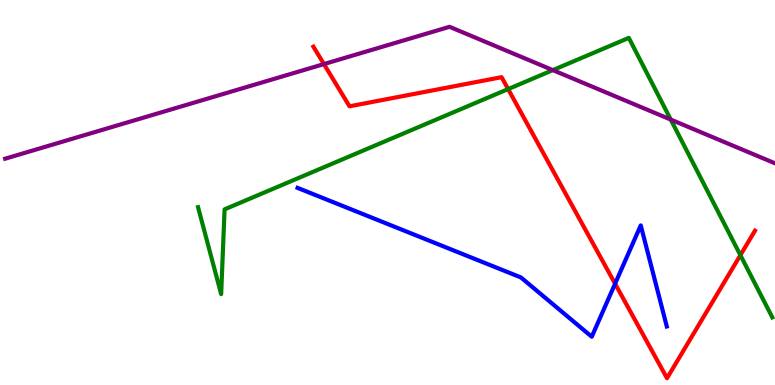[{'lines': ['blue', 'red'], 'intersections': [{'x': 7.94, 'y': 2.63}]}, {'lines': ['green', 'red'], 'intersections': [{'x': 6.56, 'y': 7.69}, {'x': 9.55, 'y': 3.37}]}, {'lines': ['purple', 'red'], 'intersections': [{'x': 4.18, 'y': 8.34}]}, {'lines': ['blue', 'green'], 'intersections': []}, {'lines': ['blue', 'purple'], 'intersections': []}, {'lines': ['green', 'purple'], 'intersections': [{'x': 7.13, 'y': 8.18}, {'x': 8.66, 'y': 6.89}]}]